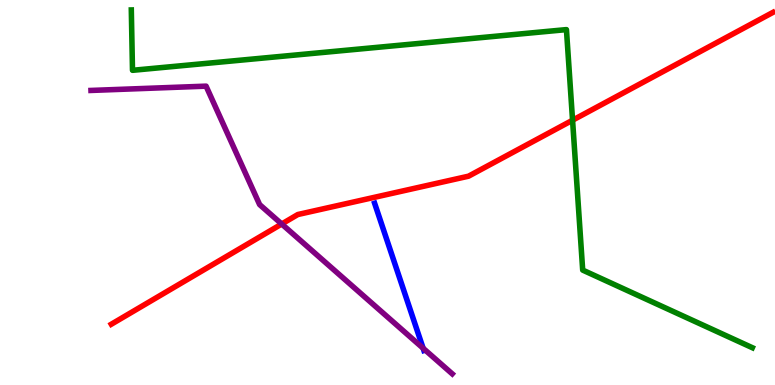[{'lines': ['blue', 'red'], 'intersections': []}, {'lines': ['green', 'red'], 'intersections': [{'x': 7.39, 'y': 6.88}]}, {'lines': ['purple', 'red'], 'intersections': [{'x': 3.63, 'y': 4.18}]}, {'lines': ['blue', 'green'], 'intersections': []}, {'lines': ['blue', 'purple'], 'intersections': [{'x': 5.46, 'y': 0.955}]}, {'lines': ['green', 'purple'], 'intersections': []}]